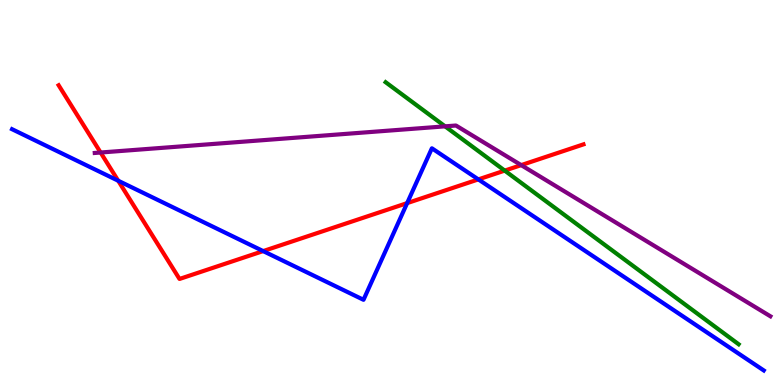[{'lines': ['blue', 'red'], 'intersections': [{'x': 1.53, 'y': 5.31}, {'x': 3.4, 'y': 3.48}, {'x': 5.25, 'y': 4.72}, {'x': 6.17, 'y': 5.34}]}, {'lines': ['green', 'red'], 'intersections': [{'x': 6.51, 'y': 5.57}]}, {'lines': ['purple', 'red'], 'intersections': [{'x': 1.3, 'y': 6.04}, {'x': 6.73, 'y': 5.71}]}, {'lines': ['blue', 'green'], 'intersections': []}, {'lines': ['blue', 'purple'], 'intersections': []}, {'lines': ['green', 'purple'], 'intersections': [{'x': 5.74, 'y': 6.72}]}]